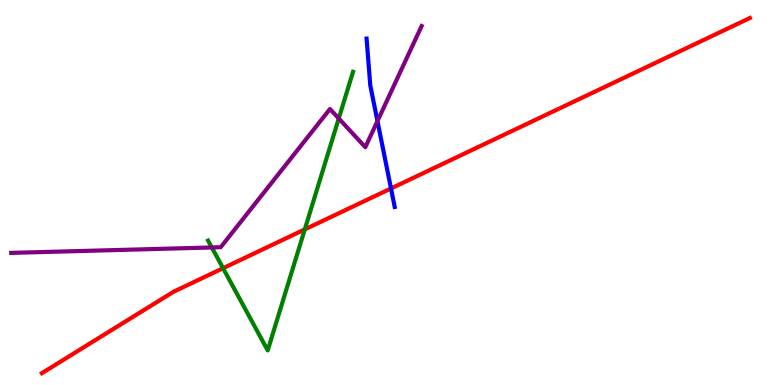[{'lines': ['blue', 'red'], 'intersections': [{'x': 5.05, 'y': 5.1}]}, {'lines': ['green', 'red'], 'intersections': [{'x': 2.88, 'y': 3.03}, {'x': 3.93, 'y': 4.04}]}, {'lines': ['purple', 'red'], 'intersections': []}, {'lines': ['blue', 'green'], 'intersections': []}, {'lines': ['blue', 'purple'], 'intersections': [{'x': 4.87, 'y': 6.85}]}, {'lines': ['green', 'purple'], 'intersections': [{'x': 2.73, 'y': 3.57}, {'x': 4.37, 'y': 6.92}]}]